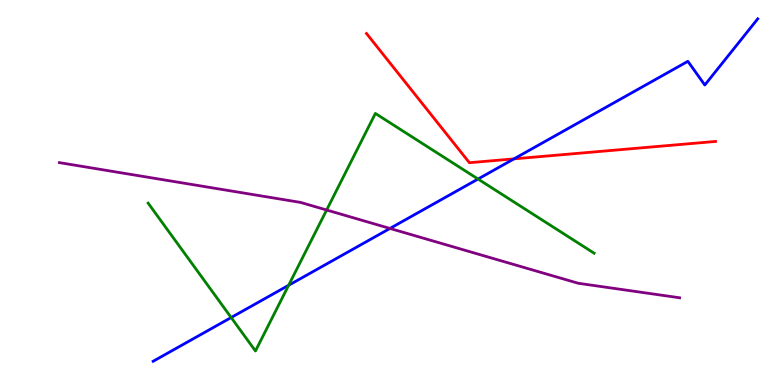[{'lines': ['blue', 'red'], 'intersections': [{'x': 6.63, 'y': 5.87}]}, {'lines': ['green', 'red'], 'intersections': []}, {'lines': ['purple', 'red'], 'intersections': []}, {'lines': ['blue', 'green'], 'intersections': [{'x': 2.98, 'y': 1.75}, {'x': 3.72, 'y': 2.59}, {'x': 6.17, 'y': 5.35}]}, {'lines': ['blue', 'purple'], 'intersections': [{'x': 5.03, 'y': 4.07}]}, {'lines': ['green', 'purple'], 'intersections': [{'x': 4.21, 'y': 4.55}]}]